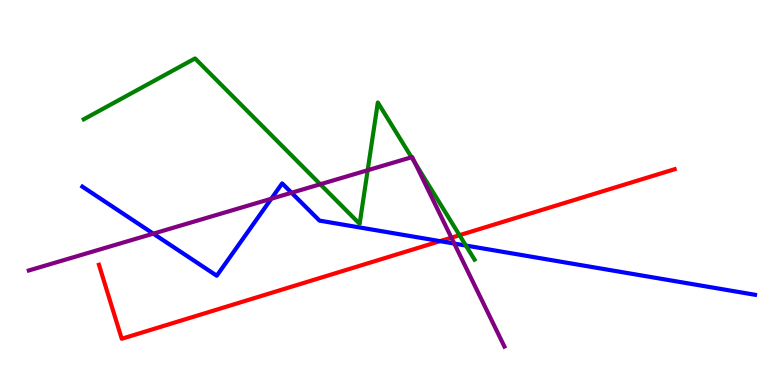[{'lines': ['blue', 'red'], 'intersections': [{'x': 5.68, 'y': 3.74}]}, {'lines': ['green', 'red'], 'intersections': [{'x': 5.93, 'y': 3.89}]}, {'lines': ['purple', 'red'], 'intersections': [{'x': 5.82, 'y': 3.83}]}, {'lines': ['blue', 'green'], 'intersections': [{'x': 6.01, 'y': 3.62}]}, {'lines': ['blue', 'purple'], 'intersections': [{'x': 1.98, 'y': 3.93}, {'x': 3.5, 'y': 4.84}, {'x': 3.76, 'y': 4.99}, {'x': 5.86, 'y': 3.67}]}, {'lines': ['green', 'purple'], 'intersections': [{'x': 4.13, 'y': 5.21}, {'x': 4.74, 'y': 5.58}, {'x': 5.31, 'y': 5.92}, {'x': 5.35, 'y': 5.77}]}]